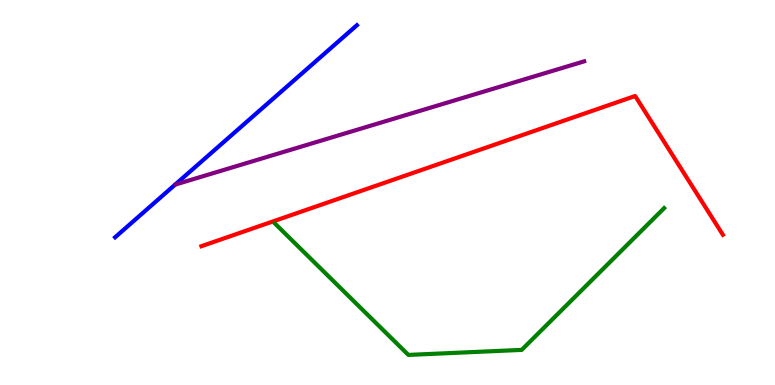[{'lines': ['blue', 'red'], 'intersections': []}, {'lines': ['green', 'red'], 'intersections': []}, {'lines': ['purple', 'red'], 'intersections': []}, {'lines': ['blue', 'green'], 'intersections': []}, {'lines': ['blue', 'purple'], 'intersections': []}, {'lines': ['green', 'purple'], 'intersections': []}]